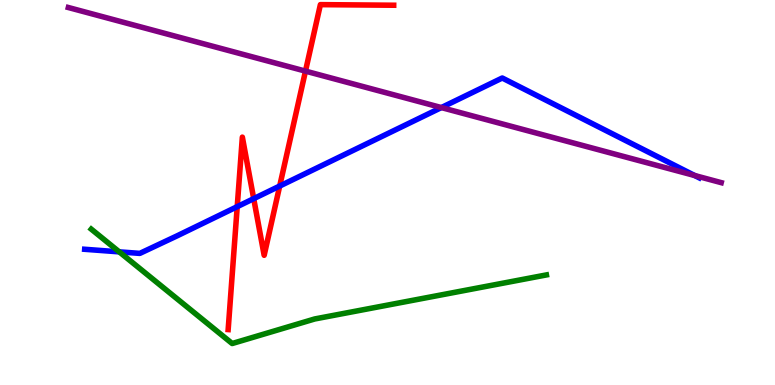[{'lines': ['blue', 'red'], 'intersections': [{'x': 3.06, 'y': 4.63}, {'x': 3.27, 'y': 4.84}, {'x': 3.61, 'y': 5.17}]}, {'lines': ['green', 'red'], 'intersections': []}, {'lines': ['purple', 'red'], 'intersections': [{'x': 3.94, 'y': 8.15}]}, {'lines': ['blue', 'green'], 'intersections': [{'x': 1.54, 'y': 3.46}]}, {'lines': ['blue', 'purple'], 'intersections': [{'x': 5.69, 'y': 7.21}, {'x': 8.96, 'y': 5.44}]}, {'lines': ['green', 'purple'], 'intersections': []}]